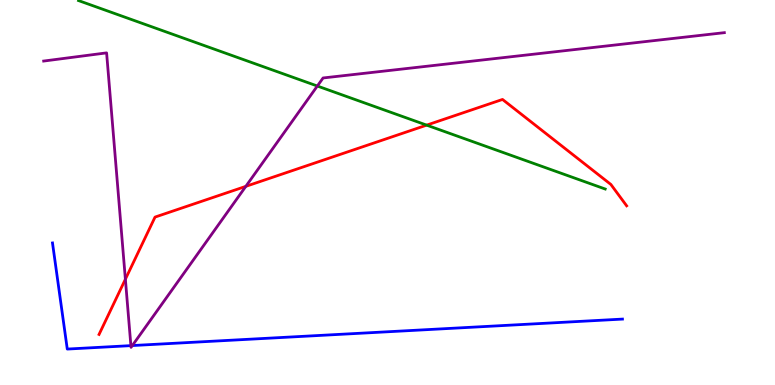[{'lines': ['blue', 'red'], 'intersections': []}, {'lines': ['green', 'red'], 'intersections': [{'x': 5.51, 'y': 6.75}]}, {'lines': ['purple', 'red'], 'intersections': [{'x': 1.62, 'y': 2.75}, {'x': 3.17, 'y': 5.16}]}, {'lines': ['blue', 'green'], 'intersections': []}, {'lines': ['blue', 'purple'], 'intersections': [{'x': 1.69, 'y': 1.02}, {'x': 1.71, 'y': 1.02}]}, {'lines': ['green', 'purple'], 'intersections': [{'x': 4.09, 'y': 7.77}]}]